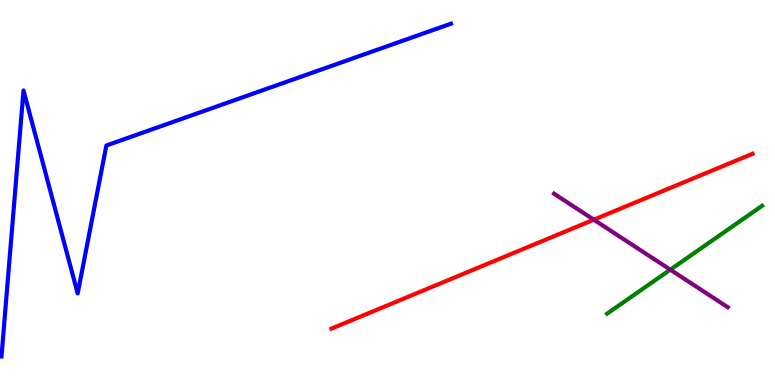[{'lines': ['blue', 'red'], 'intersections': []}, {'lines': ['green', 'red'], 'intersections': []}, {'lines': ['purple', 'red'], 'intersections': [{'x': 7.66, 'y': 4.29}]}, {'lines': ['blue', 'green'], 'intersections': []}, {'lines': ['blue', 'purple'], 'intersections': []}, {'lines': ['green', 'purple'], 'intersections': [{'x': 8.65, 'y': 3.0}]}]